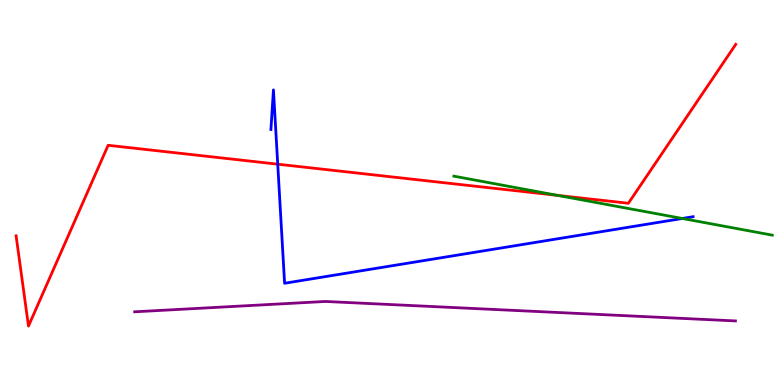[{'lines': ['blue', 'red'], 'intersections': [{'x': 3.58, 'y': 5.74}]}, {'lines': ['green', 'red'], 'intersections': [{'x': 7.19, 'y': 4.93}]}, {'lines': ['purple', 'red'], 'intersections': []}, {'lines': ['blue', 'green'], 'intersections': [{'x': 8.8, 'y': 4.33}]}, {'lines': ['blue', 'purple'], 'intersections': []}, {'lines': ['green', 'purple'], 'intersections': []}]